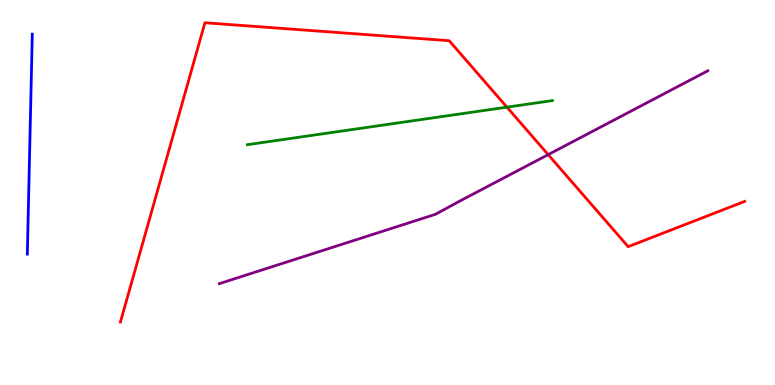[{'lines': ['blue', 'red'], 'intersections': []}, {'lines': ['green', 'red'], 'intersections': [{'x': 6.54, 'y': 7.22}]}, {'lines': ['purple', 'red'], 'intersections': [{'x': 7.07, 'y': 5.98}]}, {'lines': ['blue', 'green'], 'intersections': []}, {'lines': ['blue', 'purple'], 'intersections': []}, {'lines': ['green', 'purple'], 'intersections': []}]